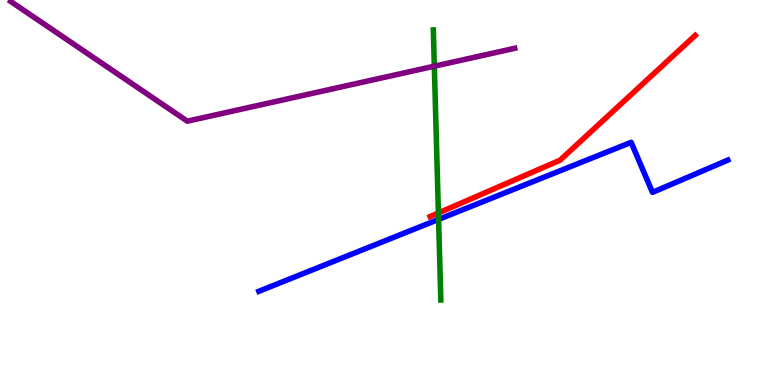[{'lines': ['blue', 'red'], 'intersections': []}, {'lines': ['green', 'red'], 'intersections': [{'x': 5.66, 'y': 4.47}]}, {'lines': ['purple', 'red'], 'intersections': []}, {'lines': ['blue', 'green'], 'intersections': [{'x': 5.66, 'y': 4.3}]}, {'lines': ['blue', 'purple'], 'intersections': []}, {'lines': ['green', 'purple'], 'intersections': [{'x': 5.6, 'y': 8.28}]}]